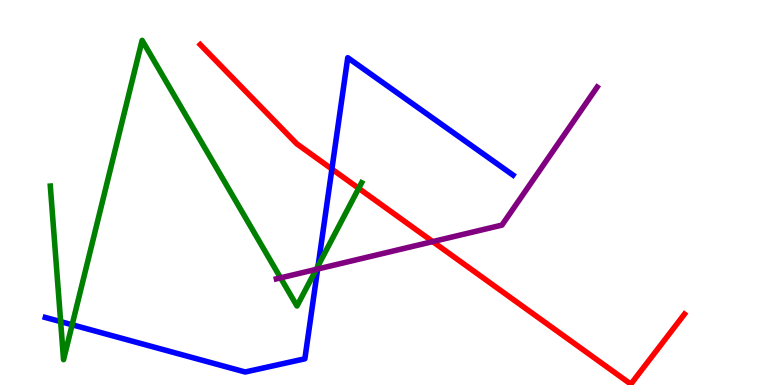[{'lines': ['blue', 'red'], 'intersections': [{'x': 4.28, 'y': 5.61}]}, {'lines': ['green', 'red'], 'intersections': [{'x': 4.63, 'y': 5.11}]}, {'lines': ['purple', 'red'], 'intersections': [{'x': 5.58, 'y': 3.72}]}, {'lines': ['blue', 'green'], 'intersections': [{'x': 0.783, 'y': 1.65}, {'x': 0.931, 'y': 1.56}, {'x': 4.1, 'y': 3.1}]}, {'lines': ['blue', 'purple'], 'intersections': [{'x': 4.1, 'y': 3.01}]}, {'lines': ['green', 'purple'], 'intersections': [{'x': 3.62, 'y': 2.78}, {'x': 4.08, 'y': 3.0}]}]